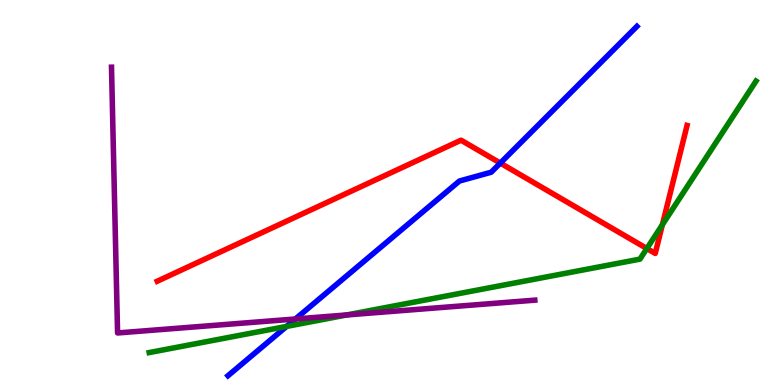[{'lines': ['blue', 'red'], 'intersections': [{'x': 6.46, 'y': 5.76}]}, {'lines': ['green', 'red'], 'intersections': [{'x': 8.35, 'y': 3.54}, {'x': 8.55, 'y': 4.16}]}, {'lines': ['purple', 'red'], 'intersections': []}, {'lines': ['blue', 'green'], 'intersections': [{'x': 3.7, 'y': 1.52}]}, {'lines': ['blue', 'purple'], 'intersections': [{'x': 3.81, 'y': 1.71}]}, {'lines': ['green', 'purple'], 'intersections': [{'x': 4.48, 'y': 1.82}]}]